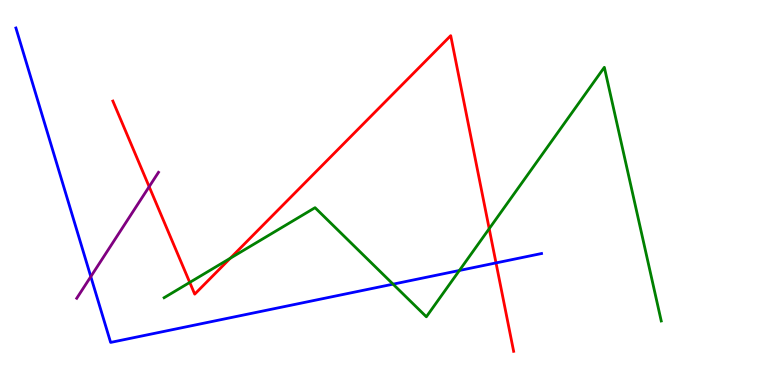[{'lines': ['blue', 'red'], 'intersections': [{'x': 6.4, 'y': 3.17}]}, {'lines': ['green', 'red'], 'intersections': [{'x': 2.45, 'y': 2.66}, {'x': 2.97, 'y': 3.29}, {'x': 6.31, 'y': 4.06}]}, {'lines': ['purple', 'red'], 'intersections': [{'x': 1.92, 'y': 5.15}]}, {'lines': ['blue', 'green'], 'intersections': [{'x': 5.07, 'y': 2.62}, {'x': 5.93, 'y': 2.97}]}, {'lines': ['blue', 'purple'], 'intersections': [{'x': 1.17, 'y': 2.82}]}, {'lines': ['green', 'purple'], 'intersections': []}]